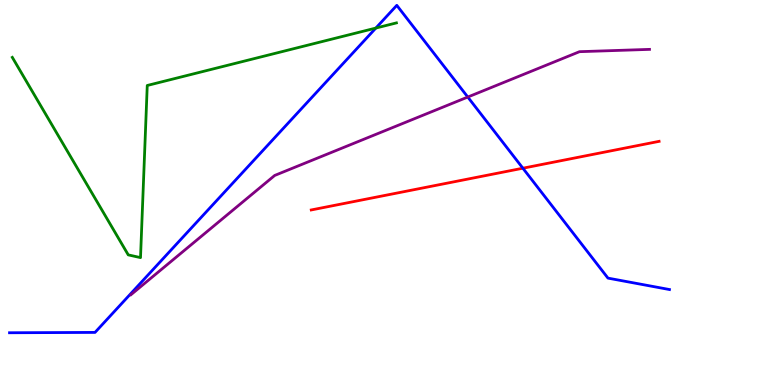[{'lines': ['blue', 'red'], 'intersections': [{'x': 6.75, 'y': 5.63}]}, {'lines': ['green', 'red'], 'intersections': []}, {'lines': ['purple', 'red'], 'intersections': []}, {'lines': ['blue', 'green'], 'intersections': [{'x': 4.85, 'y': 9.27}]}, {'lines': ['blue', 'purple'], 'intersections': [{'x': 6.04, 'y': 7.48}]}, {'lines': ['green', 'purple'], 'intersections': []}]